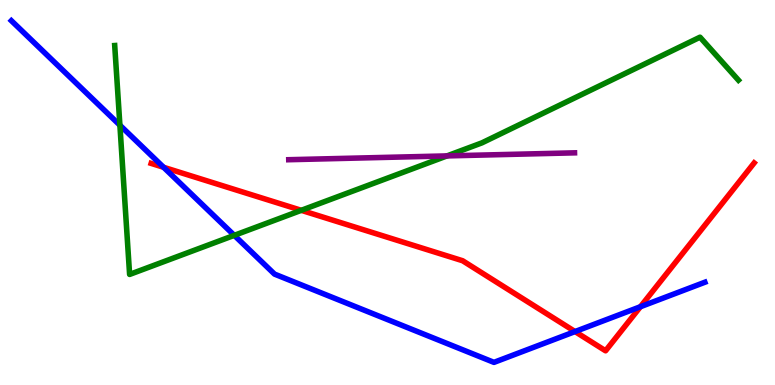[{'lines': ['blue', 'red'], 'intersections': [{'x': 2.11, 'y': 5.65}, {'x': 7.42, 'y': 1.39}, {'x': 8.26, 'y': 2.03}]}, {'lines': ['green', 'red'], 'intersections': [{'x': 3.89, 'y': 4.54}]}, {'lines': ['purple', 'red'], 'intersections': []}, {'lines': ['blue', 'green'], 'intersections': [{'x': 1.55, 'y': 6.75}, {'x': 3.02, 'y': 3.89}]}, {'lines': ['blue', 'purple'], 'intersections': []}, {'lines': ['green', 'purple'], 'intersections': [{'x': 5.77, 'y': 5.95}]}]